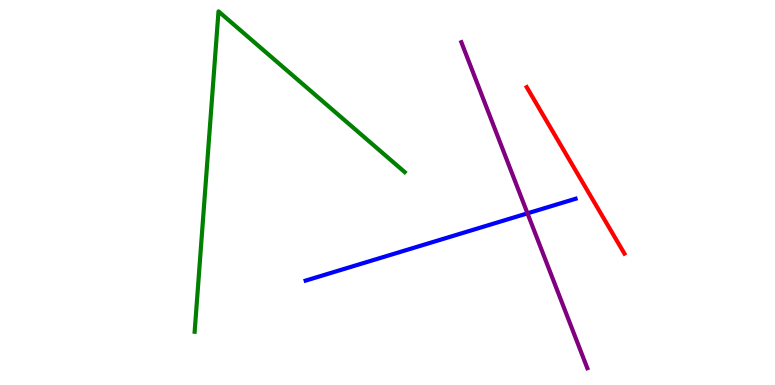[{'lines': ['blue', 'red'], 'intersections': []}, {'lines': ['green', 'red'], 'intersections': []}, {'lines': ['purple', 'red'], 'intersections': []}, {'lines': ['blue', 'green'], 'intersections': []}, {'lines': ['blue', 'purple'], 'intersections': [{'x': 6.81, 'y': 4.46}]}, {'lines': ['green', 'purple'], 'intersections': []}]